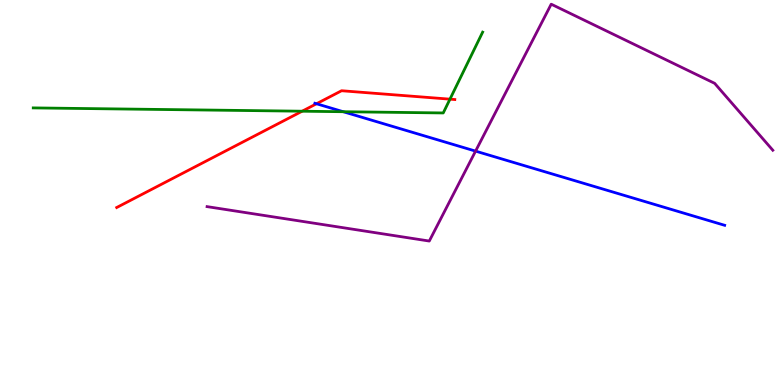[{'lines': ['blue', 'red'], 'intersections': [{'x': 4.08, 'y': 7.31}]}, {'lines': ['green', 'red'], 'intersections': [{'x': 3.9, 'y': 7.11}, {'x': 5.81, 'y': 7.42}]}, {'lines': ['purple', 'red'], 'intersections': []}, {'lines': ['blue', 'green'], 'intersections': [{'x': 4.43, 'y': 7.1}]}, {'lines': ['blue', 'purple'], 'intersections': [{'x': 6.14, 'y': 6.07}]}, {'lines': ['green', 'purple'], 'intersections': []}]